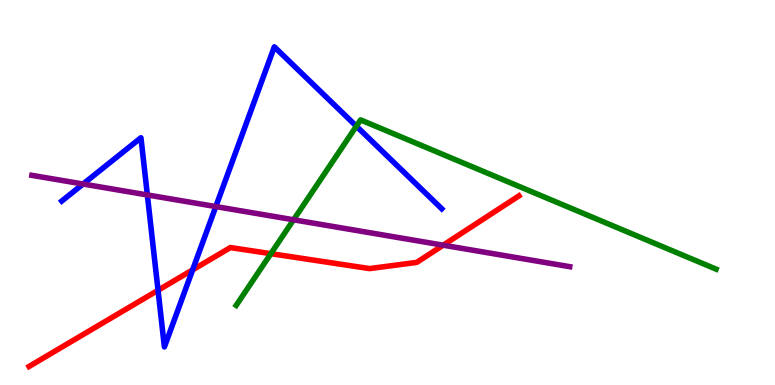[{'lines': ['blue', 'red'], 'intersections': [{'x': 2.04, 'y': 2.46}, {'x': 2.49, 'y': 2.99}]}, {'lines': ['green', 'red'], 'intersections': [{'x': 3.49, 'y': 3.41}]}, {'lines': ['purple', 'red'], 'intersections': [{'x': 5.72, 'y': 3.63}]}, {'lines': ['blue', 'green'], 'intersections': [{'x': 4.6, 'y': 6.72}]}, {'lines': ['blue', 'purple'], 'intersections': [{'x': 1.07, 'y': 5.22}, {'x': 1.9, 'y': 4.94}, {'x': 2.78, 'y': 4.63}]}, {'lines': ['green', 'purple'], 'intersections': [{'x': 3.79, 'y': 4.29}]}]